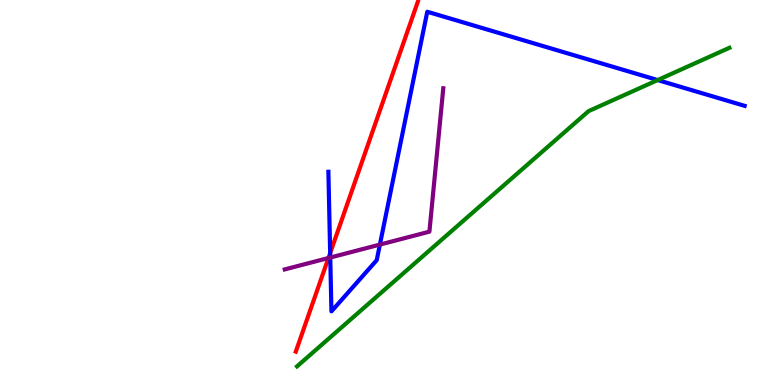[{'lines': ['blue', 'red'], 'intersections': [{'x': 4.26, 'y': 3.43}]}, {'lines': ['green', 'red'], 'intersections': []}, {'lines': ['purple', 'red'], 'intersections': [{'x': 4.24, 'y': 3.3}]}, {'lines': ['blue', 'green'], 'intersections': [{'x': 8.49, 'y': 7.92}]}, {'lines': ['blue', 'purple'], 'intersections': [{'x': 4.26, 'y': 3.31}, {'x': 4.9, 'y': 3.65}]}, {'lines': ['green', 'purple'], 'intersections': []}]